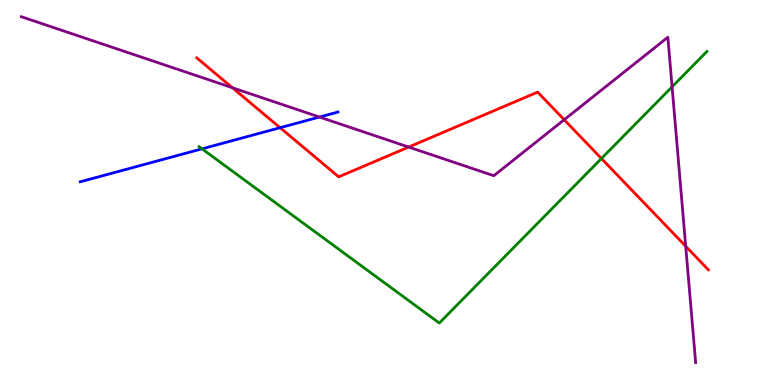[{'lines': ['blue', 'red'], 'intersections': [{'x': 3.61, 'y': 6.68}]}, {'lines': ['green', 'red'], 'intersections': [{'x': 7.76, 'y': 5.88}]}, {'lines': ['purple', 'red'], 'intersections': [{'x': 3.0, 'y': 7.72}, {'x': 5.27, 'y': 6.18}, {'x': 7.28, 'y': 6.89}, {'x': 8.85, 'y': 3.6}]}, {'lines': ['blue', 'green'], 'intersections': [{'x': 2.61, 'y': 6.13}]}, {'lines': ['blue', 'purple'], 'intersections': [{'x': 4.12, 'y': 6.96}]}, {'lines': ['green', 'purple'], 'intersections': [{'x': 8.67, 'y': 7.74}]}]